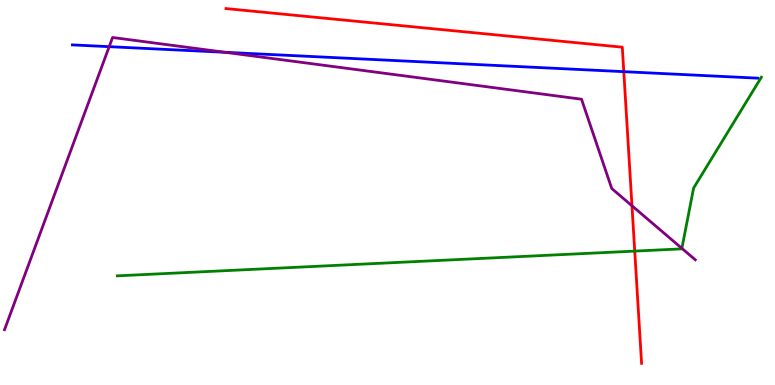[{'lines': ['blue', 'red'], 'intersections': [{'x': 8.05, 'y': 8.14}]}, {'lines': ['green', 'red'], 'intersections': [{'x': 8.19, 'y': 3.48}]}, {'lines': ['purple', 'red'], 'intersections': [{'x': 8.15, 'y': 4.66}]}, {'lines': ['blue', 'green'], 'intersections': []}, {'lines': ['blue', 'purple'], 'intersections': [{'x': 1.41, 'y': 8.79}, {'x': 2.9, 'y': 8.64}]}, {'lines': ['green', 'purple'], 'intersections': [{'x': 8.8, 'y': 3.55}]}]